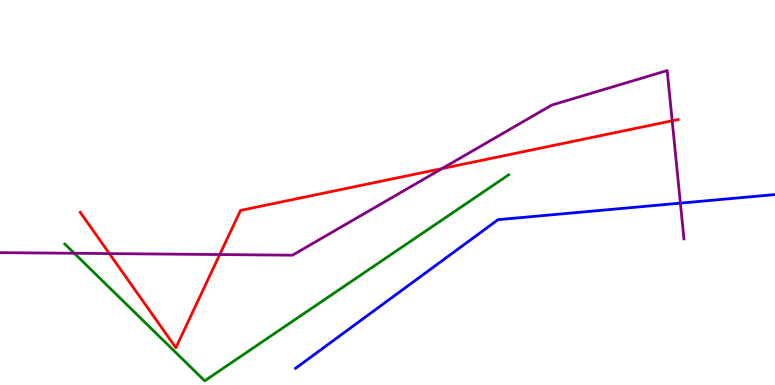[{'lines': ['blue', 'red'], 'intersections': []}, {'lines': ['green', 'red'], 'intersections': []}, {'lines': ['purple', 'red'], 'intersections': [{'x': 1.41, 'y': 3.41}, {'x': 2.84, 'y': 3.39}, {'x': 5.7, 'y': 5.62}, {'x': 8.67, 'y': 6.86}]}, {'lines': ['blue', 'green'], 'intersections': []}, {'lines': ['blue', 'purple'], 'intersections': [{'x': 8.78, 'y': 4.72}]}, {'lines': ['green', 'purple'], 'intersections': [{'x': 0.959, 'y': 3.42}]}]